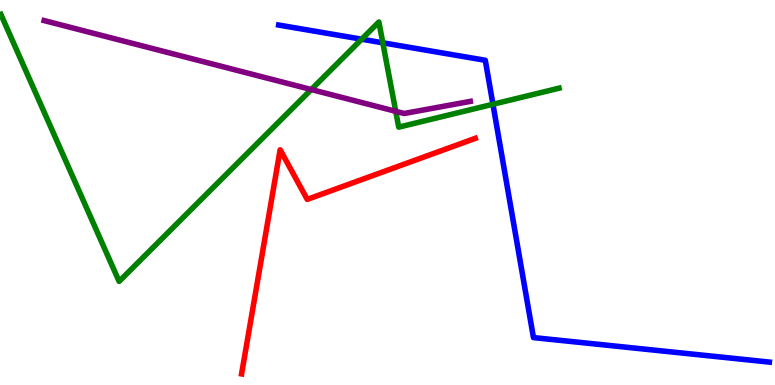[{'lines': ['blue', 'red'], 'intersections': []}, {'lines': ['green', 'red'], 'intersections': []}, {'lines': ['purple', 'red'], 'intersections': []}, {'lines': ['blue', 'green'], 'intersections': [{'x': 4.67, 'y': 8.98}, {'x': 4.94, 'y': 8.89}, {'x': 6.36, 'y': 7.29}]}, {'lines': ['blue', 'purple'], 'intersections': []}, {'lines': ['green', 'purple'], 'intersections': [{'x': 4.02, 'y': 7.67}, {'x': 5.11, 'y': 7.11}]}]